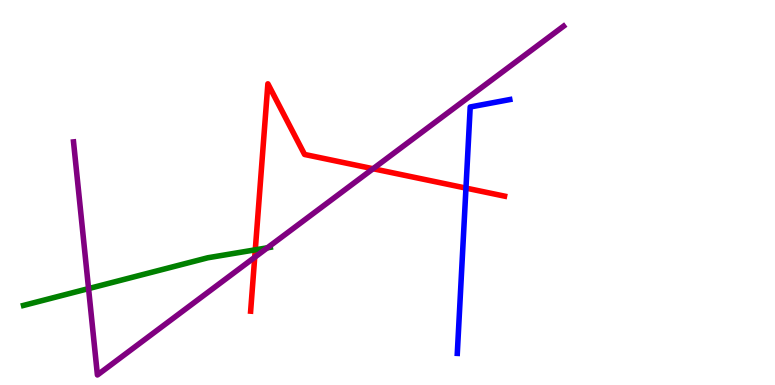[{'lines': ['blue', 'red'], 'intersections': [{'x': 6.01, 'y': 5.11}]}, {'lines': ['green', 'red'], 'intersections': [{'x': 3.29, 'y': 3.51}]}, {'lines': ['purple', 'red'], 'intersections': [{'x': 3.29, 'y': 3.32}, {'x': 4.81, 'y': 5.62}]}, {'lines': ['blue', 'green'], 'intersections': []}, {'lines': ['blue', 'purple'], 'intersections': []}, {'lines': ['green', 'purple'], 'intersections': [{'x': 1.14, 'y': 2.5}, {'x': 3.45, 'y': 3.56}]}]